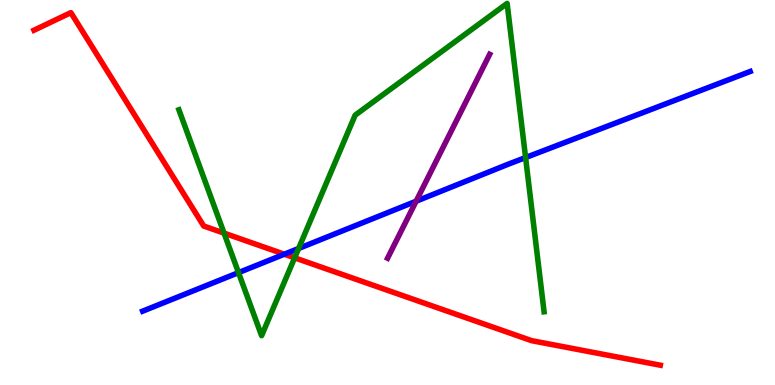[{'lines': ['blue', 'red'], 'intersections': [{'x': 3.67, 'y': 3.4}]}, {'lines': ['green', 'red'], 'intersections': [{'x': 2.89, 'y': 3.94}, {'x': 3.8, 'y': 3.3}]}, {'lines': ['purple', 'red'], 'intersections': []}, {'lines': ['blue', 'green'], 'intersections': [{'x': 3.08, 'y': 2.92}, {'x': 3.85, 'y': 3.55}, {'x': 6.78, 'y': 5.91}]}, {'lines': ['blue', 'purple'], 'intersections': [{'x': 5.37, 'y': 4.77}]}, {'lines': ['green', 'purple'], 'intersections': []}]